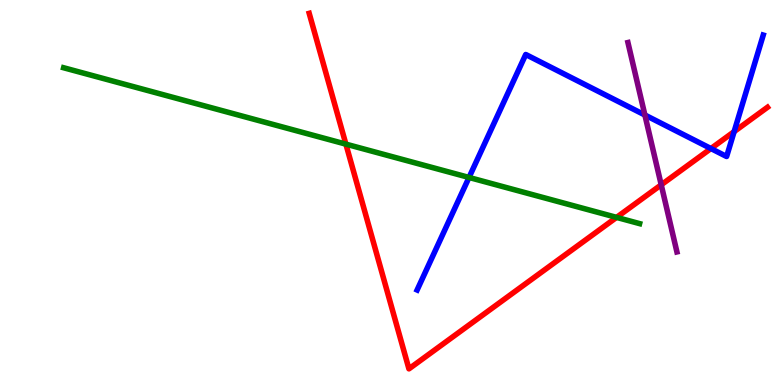[{'lines': ['blue', 'red'], 'intersections': [{'x': 9.17, 'y': 6.14}, {'x': 9.47, 'y': 6.58}]}, {'lines': ['green', 'red'], 'intersections': [{'x': 4.46, 'y': 6.26}, {'x': 7.96, 'y': 4.35}]}, {'lines': ['purple', 'red'], 'intersections': [{'x': 8.53, 'y': 5.2}]}, {'lines': ['blue', 'green'], 'intersections': [{'x': 6.05, 'y': 5.39}]}, {'lines': ['blue', 'purple'], 'intersections': [{'x': 8.32, 'y': 7.01}]}, {'lines': ['green', 'purple'], 'intersections': []}]